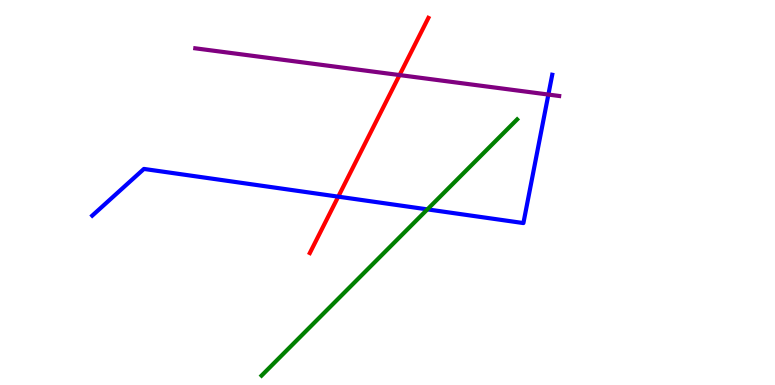[{'lines': ['blue', 'red'], 'intersections': [{'x': 4.36, 'y': 4.89}]}, {'lines': ['green', 'red'], 'intersections': []}, {'lines': ['purple', 'red'], 'intersections': [{'x': 5.16, 'y': 8.05}]}, {'lines': ['blue', 'green'], 'intersections': [{'x': 5.51, 'y': 4.56}]}, {'lines': ['blue', 'purple'], 'intersections': [{'x': 7.08, 'y': 7.54}]}, {'lines': ['green', 'purple'], 'intersections': []}]